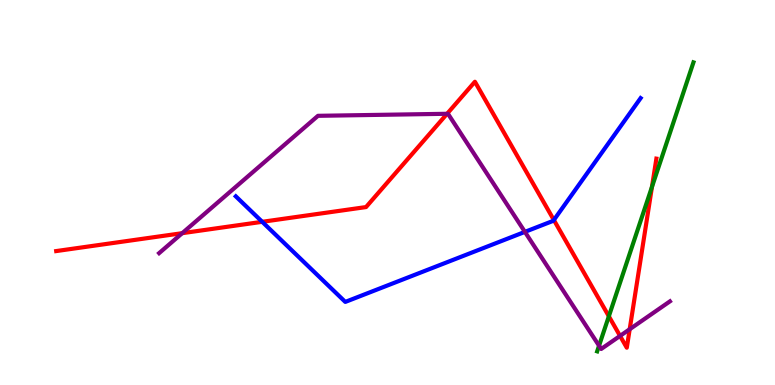[{'lines': ['blue', 'red'], 'intersections': [{'x': 3.38, 'y': 4.24}, {'x': 7.15, 'y': 4.29}]}, {'lines': ['green', 'red'], 'intersections': [{'x': 7.86, 'y': 1.78}, {'x': 8.41, 'y': 5.15}]}, {'lines': ['purple', 'red'], 'intersections': [{'x': 2.35, 'y': 3.94}, {'x': 5.77, 'y': 7.04}, {'x': 8.0, 'y': 1.28}, {'x': 8.13, 'y': 1.45}]}, {'lines': ['blue', 'green'], 'intersections': []}, {'lines': ['blue', 'purple'], 'intersections': [{'x': 6.77, 'y': 3.98}]}, {'lines': ['green', 'purple'], 'intersections': [{'x': 7.73, 'y': 1.02}]}]